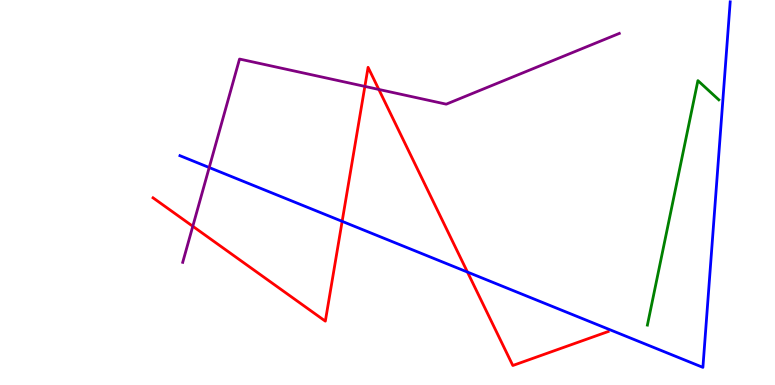[{'lines': ['blue', 'red'], 'intersections': [{'x': 4.41, 'y': 4.25}, {'x': 6.03, 'y': 2.93}]}, {'lines': ['green', 'red'], 'intersections': []}, {'lines': ['purple', 'red'], 'intersections': [{'x': 2.49, 'y': 4.12}, {'x': 4.71, 'y': 7.76}, {'x': 4.89, 'y': 7.68}]}, {'lines': ['blue', 'green'], 'intersections': []}, {'lines': ['blue', 'purple'], 'intersections': [{'x': 2.7, 'y': 5.65}]}, {'lines': ['green', 'purple'], 'intersections': []}]